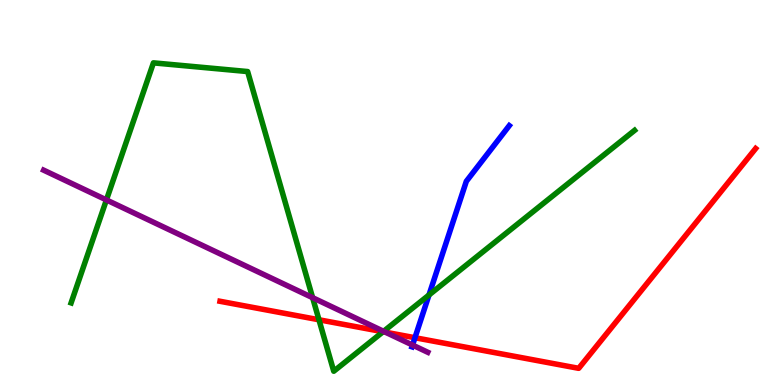[{'lines': ['blue', 'red'], 'intersections': [{'x': 5.35, 'y': 1.23}]}, {'lines': ['green', 'red'], 'intersections': [{'x': 4.12, 'y': 1.69}, {'x': 4.94, 'y': 1.38}]}, {'lines': ['purple', 'red'], 'intersections': [{'x': 4.97, 'y': 1.37}]}, {'lines': ['blue', 'green'], 'intersections': [{'x': 5.54, 'y': 2.34}]}, {'lines': ['blue', 'purple'], 'intersections': [{'x': 5.32, 'y': 1.04}]}, {'lines': ['green', 'purple'], 'intersections': [{'x': 1.37, 'y': 4.81}, {'x': 4.03, 'y': 2.27}, {'x': 4.95, 'y': 1.39}]}]